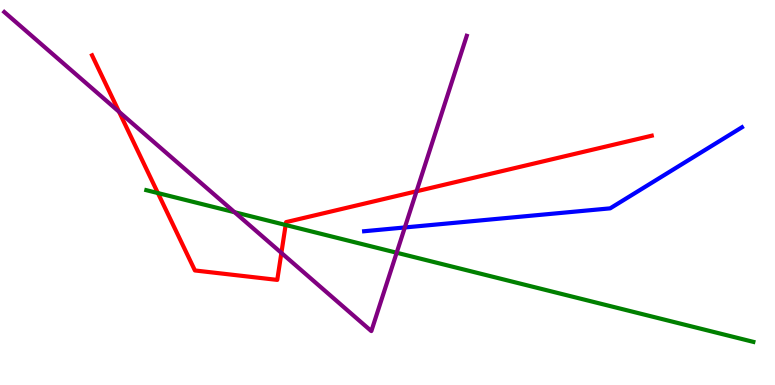[{'lines': ['blue', 'red'], 'intersections': []}, {'lines': ['green', 'red'], 'intersections': [{'x': 2.04, 'y': 4.99}, {'x': 3.69, 'y': 4.16}]}, {'lines': ['purple', 'red'], 'intersections': [{'x': 1.54, 'y': 7.1}, {'x': 3.63, 'y': 3.43}, {'x': 5.37, 'y': 5.03}]}, {'lines': ['blue', 'green'], 'intersections': []}, {'lines': ['blue', 'purple'], 'intersections': [{'x': 5.22, 'y': 4.09}]}, {'lines': ['green', 'purple'], 'intersections': [{'x': 3.03, 'y': 4.49}, {'x': 5.12, 'y': 3.44}]}]